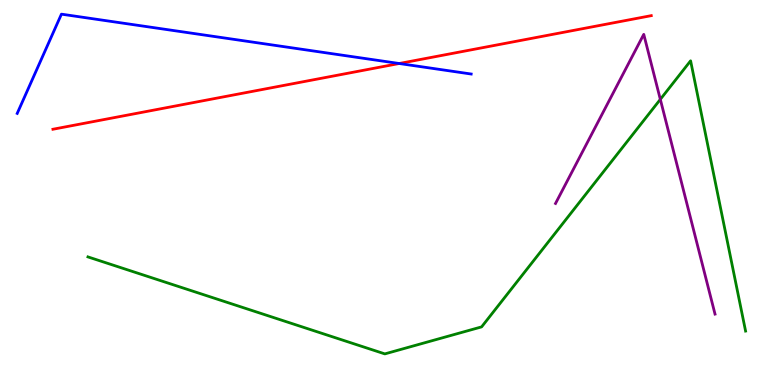[{'lines': ['blue', 'red'], 'intersections': [{'x': 5.15, 'y': 8.35}]}, {'lines': ['green', 'red'], 'intersections': []}, {'lines': ['purple', 'red'], 'intersections': []}, {'lines': ['blue', 'green'], 'intersections': []}, {'lines': ['blue', 'purple'], 'intersections': []}, {'lines': ['green', 'purple'], 'intersections': [{'x': 8.52, 'y': 7.42}]}]